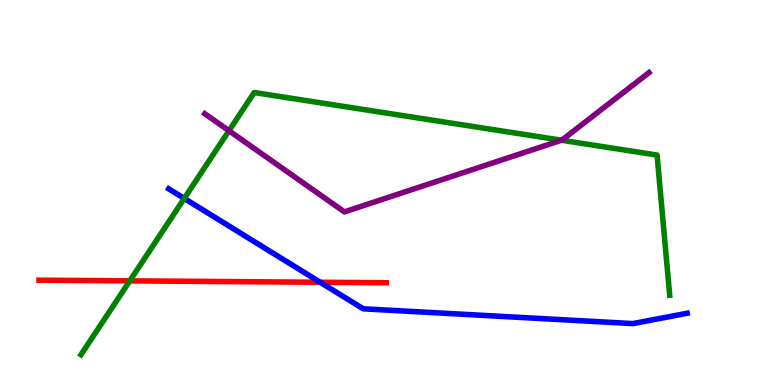[{'lines': ['blue', 'red'], 'intersections': [{'x': 4.13, 'y': 2.67}]}, {'lines': ['green', 'red'], 'intersections': [{'x': 1.67, 'y': 2.7}]}, {'lines': ['purple', 'red'], 'intersections': []}, {'lines': ['blue', 'green'], 'intersections': [{'x': 2.38, 'y': 4.85}]}, {'lines': ['blue', 'purple'], 'intersections': []}, {'lines': ['green', 'purple'], 'intersections': [{'x': 2.95, 'y': 6.6}, {'x': 7.24, 'y': 6.36}]}]